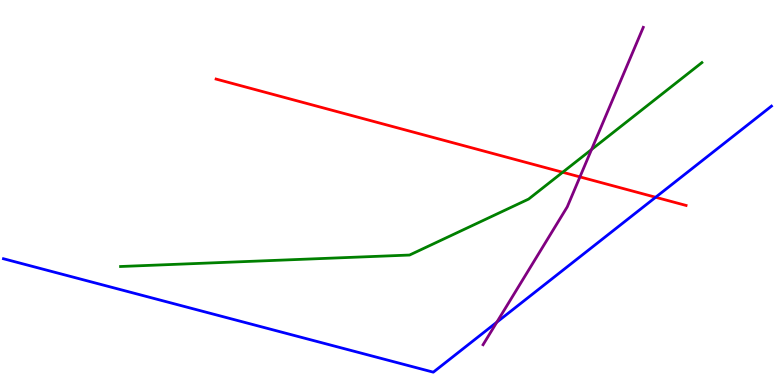[{'lines': ['blue', 'red'], 'intersections': [{'x': 8.46, 'y': 4.88}]}, {'lines': ['green', 'red'], 'intersections': [{'x': 7.26, 'y': 5.53}]}, {'lines': ['purple', 'red'], 'intersections': [{'x': 7.48, 'y': 5.41}]}, {'lines': ['blue', 'green'], 'intersections': []}, {'lines': ['blue', 'purple'], 'intersections': [{'x': 6.41, 'y': 1.63}]}, {'lines': ['green', 'purple'], 'intersections': [{'x': 7.63, 'y': 6.12}]}]